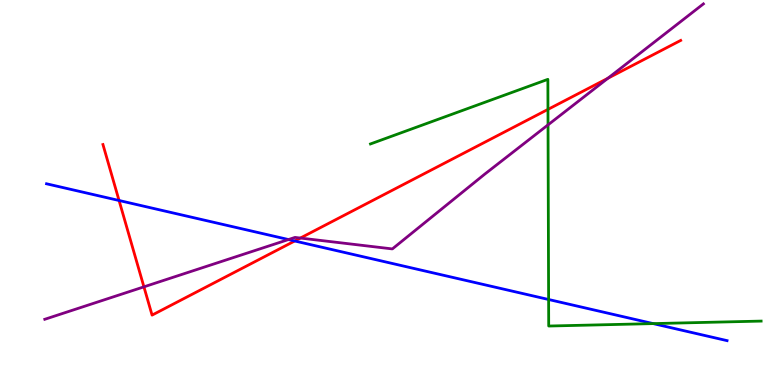[{'lines': ['blue', 'red'], 'intersections': [{'x': 1.54, 'y': 4.79}, {'x': 3.8, 'y': 3.74}]}, {'lines': ['green', 'red'], 'intersections': [{'x': 7.07, 'y': 7.16}]}, {'lines': ['purple', 'red'], 'intersections': [{'x': 1.86, 'y': 2.55}, {'x': 3.88, 'y': 3.82}, {'x': 7.84, 'y': 7.97}]}, {'lines': ['blue', 'green'], 'intersections': [{'x': 7.08, 'y': 2.22}, {'x': 8.43, 'y': 1.59}]}, {'lines': ['blue', 'purple'], 'intersections': [{'x': 3.72, 'y': 3.78}]}, {'lines': ['green', 'purple'], 'intersections': [{'x': 7.07, 'y': 6.76}]}]